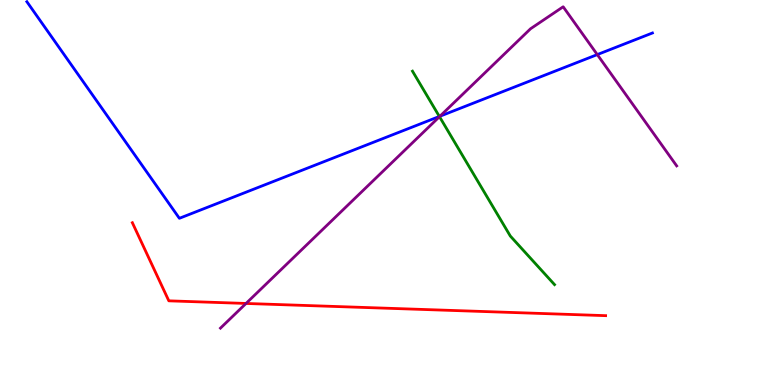[{'lines': ['blue', 'red'], 'intersections': []}, {'lines': ['green', 'red'], 'intersections': []}, {'lines': ['purple', 'red'], 'intersections': [{'x': 3.17, 'y': 2.12}]}, {'lines': ['blue', 'green'], 'intersections': [{'x': 5.67, 'y': 6.98}]}, {'lines': ['blue', 'purple'], 'intersections': [{'x': 5.68, 'y': 6.98}, {'x': 7.71, 'y': 8.58}]}, {'lines': ['green', 'purple'], 'intersections': [{'x': 5.67, 'y': 6.97}]}]